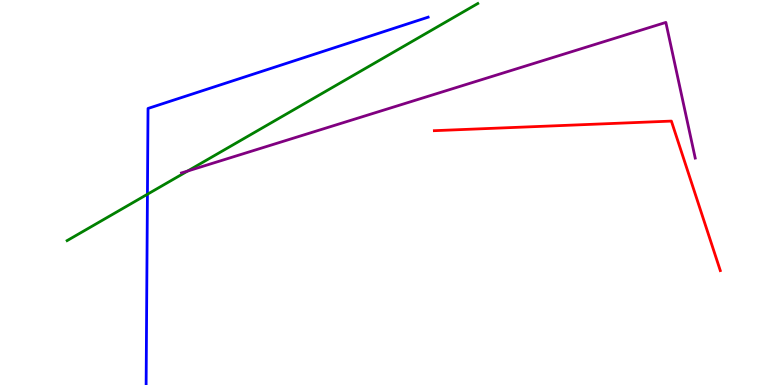[{'lines': ['blue', 'red'], 'intersections': []}, {'lines': ['green', 'red'], 'intersections': []}, {'lines': ['purple', 'red'], 'intersections': []}, {'lines': ['blue', 'green'], 'intersections': [{'x': 1.9, 'y': 4.95}]}, {'lines': ['blue', 'purple'], 'intersections': []}, {'lines': ['green', 'purple'], 'intersections': [{'x': 2.42, 'y': 5.56}]}]